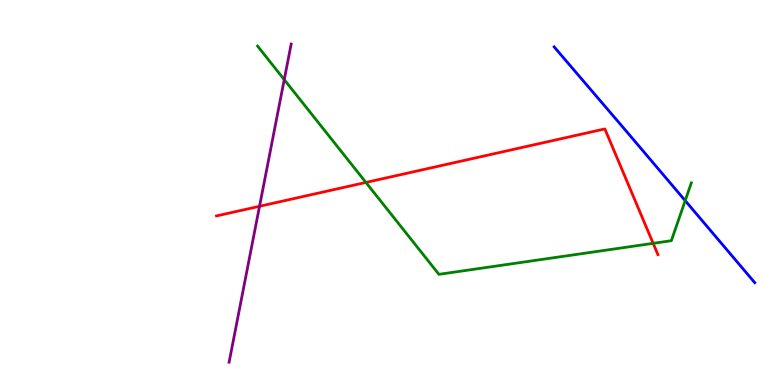[{'lines': ['blue', 'red'], 'intersections': []}, {'lines': ['green', 'red'], 'intersections': [{'x': 4.72, 'y': 5.26}, {'x': 8.43, 'y': 3.68}]}, {'lines': ['purple', 'red'], 'intersections': [{'x': 3.35, 'y': 4.64}]}, {'lines': ['blue', 'green'], 'intersections': [{'x': 8.84, 'y': 4.79}]}, {'lines': ['blue', 'purple'], 'intersections': []}, {'lines': ['green', 'purple'], 'intersections': [{'x': 3.67, 'y': 7.93}]}]